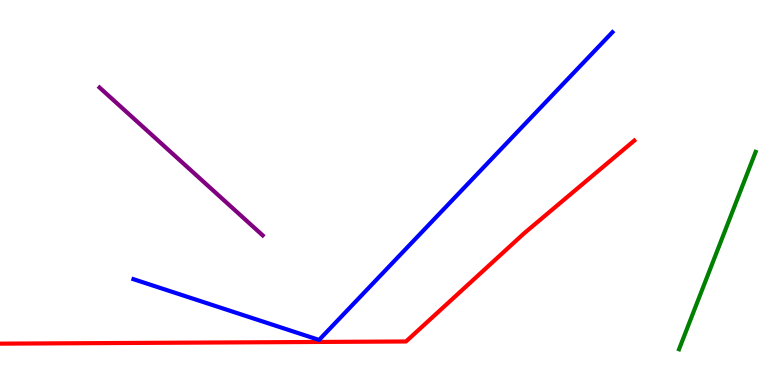[{'lines': ['blue', 'red'], 'intersections': []}, {'lines': ['green', 'red'], 'intersections': []}, {'lines': ['purple', 'red'], 'intersections': []}, {'lines': ['blue', 'green'], 'intersections': []}, {'lines': ['blue', 'purple'], 'intersections': []}, {'lines': ['green', 'purple'], 'intersections': []}]